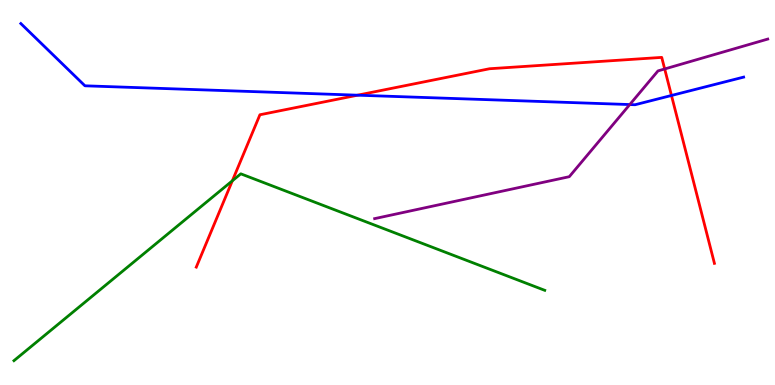[{'lines': ['blue', 'red'], 'intersections': [{'x': 4.61, 'y': 7.53}, {'x': 8.66, 'y': 7.52}]}, {'lines': ['green', 'red'], 'intersections': [{'x': 3.0, 'y': 5.3}]}, {'lines': ['purple', 'red'], 'intersections': [{'x': 8.58, 'y': 8.21}]}, {'lines': ['blue', 'green'], 'intersections': []}, {'lines': ['blue', 'purple'], 'intersections': [{'x': 8.13, 'y': 7.28}]}, {'lines': ['green', 'purple'], 'intersections': []}]